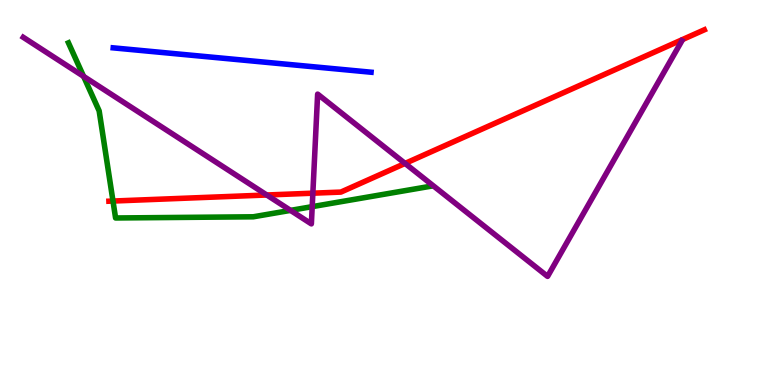[{'lines': ['blue', 'red'], 'intersections': []}, {'lines': ['green', 'red'], 'intersections': [{'x': 1.46, 'y': 4.78}]}, {'lines': ['purple', 'red'], 'intersections': [{'x': 3.44, 'y': 4.94}, {'x': 4.04, 'y': 4.98}, {'x': 5.23, 'y': 5.76}]}, {'lines': ['blue', 'green'], 'intersections': []}, {'lines': ['blue', 'purple'], 'intersections': []}, {'lines': ['green', 'purple'], 'intersections': [{'x': 1.08, 'y': 8.02}, {'x': 3.75, 'y': 4.54}, {'x': 4.03, 'y': 4.63}]}]